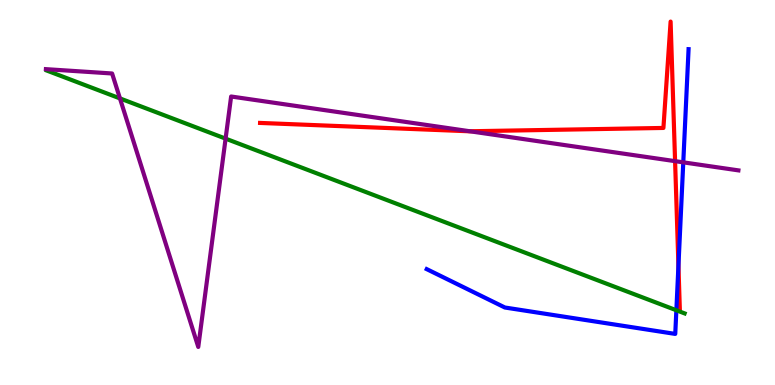[{'lines': ['blue', 'red'], 'intersections': [{'x': 8.75, 'y': 3.1}]}, {'lines': ['green', 'red'], 'intersections': []}, {'lines': ['purple', 'red'], 'intersections': [{'x': 6.06, 'y': 6.59}, {'x': 8.71, 'y': 5.81}]}, {'lines': ['blue', 'green'], 'intersections': [{'x': 8.73, 'y': 1.94}]}, {'lines': ['blue', 'purple'], 'intersections': [{'x': 8.82, 'y': 5.78}]}, {'lines': ['green', 'purple'], 'intersections': [{'x': 1.55, 'y': 7.44}, {'x': 2.91, 'y': 6.4}]}]